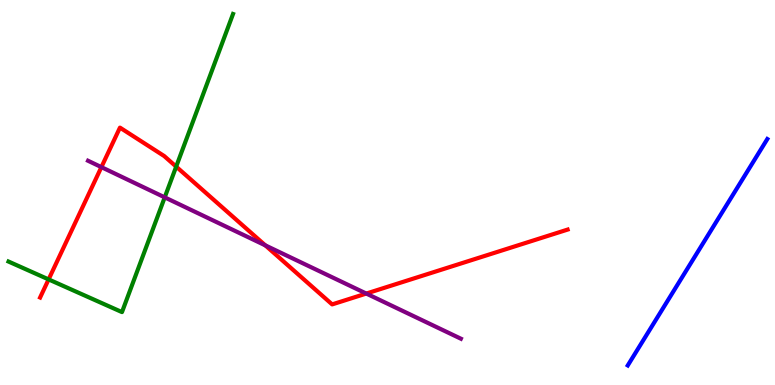[{'lines': ['blue', 'red'], 'intersections': []}, {'lines': ['green', 'red'], 'intersections': [{'x': 0.627, 'y': 2.74}, {'x': 2.27, 'y': 5.67}]}, {'lines': ['purple', 'red'], 'intersections': [{'x': 1.31, 'y': 5.66}, {'x': 3.42, 'y': 3.63}, {'x': 4.73, 'y': 2.38}]}, {'lines': ['blue', 'green'], 'intersections': []}, {'lines': ['blue', 'purple'], 'intersections': []}, {'lines': ['green', 'purple'], 'intersections': [{'x': 2.13, 'y': 4.87}]}]